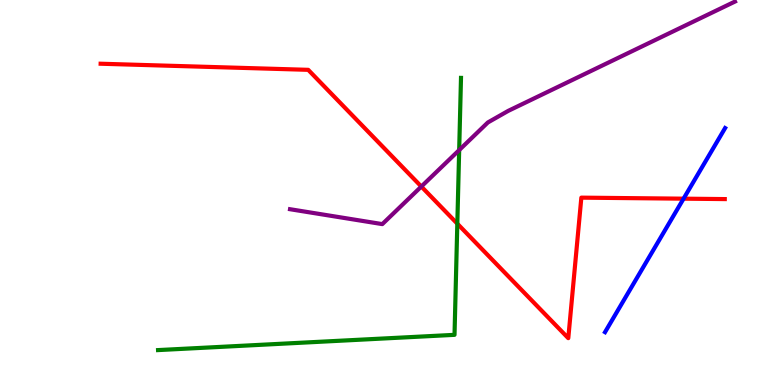[{'lines': ['blue', 'red'], 'intersections': [{'x': 8.82, 'y': 4.84}]}, {'lines': ['green', 'red'], 'intersections': [{'x': 5.9, 'y': 4.19}]}, {'lines': ['purple', 'red'], 'intersections': [{'x': 5.44, 'y': 5.15}]}, {'lines': ['blue', 'green'], 'intersections': []}, {'lines': ['blue', 'purple'], 'intersections': []}, {'lines': ['green', 'purple'], 'intersections': [{'x': 5.92, 'y': 6.1}]}]